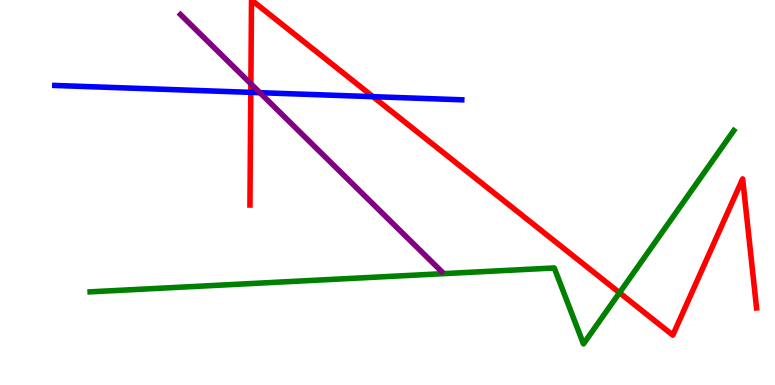[{'lines': ['blue', 'red'], 'intersections': [{'x': 3.24, 'y': 7.6}, {'x': 4.81, 'y': 7.49}]}, {'lines': ['green', 'red'], 'intersections': [{'x': 7.99, 'y': 2.4}]}, {'lines': ['purple', 'red'], 'intersections': [{'x': 3.24, 'y': 7.82}]}, {'lines': ['blue', 'green'], 'intersections': []}, {'lines': ['blue', 'purple'], 'intersections': [{'x': 3.35, 'y': 7.59}]}, {'lines': ['green', 'purple'], 'intersections': []}]